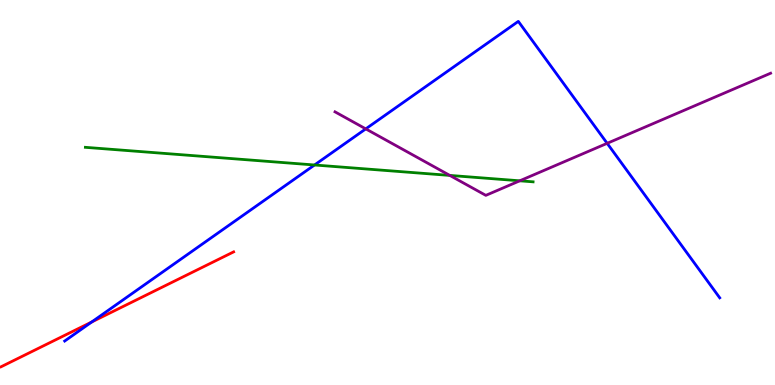[{'lines': ['blue', 'red'], 'intersections': [{'x': 1.18, 'y': 1.64}]}, {'lines': ['green', 'red'], 'intersections': []}, {'lines': ['purple', 'red'], 'intersections': []}, {'lines': ['blue', 'green'], 'intersections': [{'x': 4.06, 'y': 5.71}]}, {'lines': ['blue', 'purple'], 'intersections': [{'x': 4.72, 'y': 6.65}, {'x': 7.83, 'y': 6.28}]}, {'lines': ['green', 'purple'], 'intersections': [{'x': 5.8, 'y': 5.44}, {'x': 6.71, 'y': 5.3}]}]